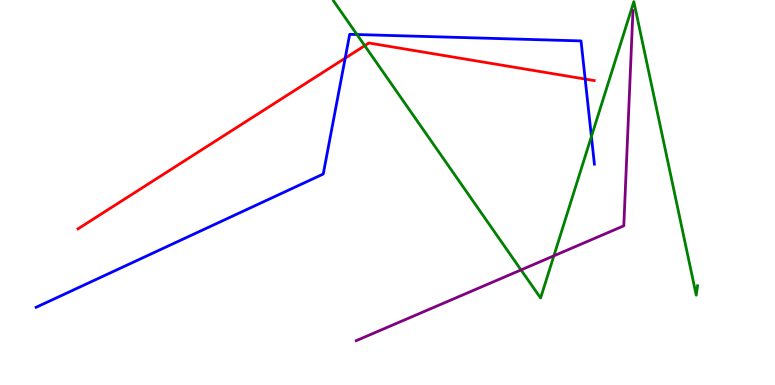[{'lines': ['blue', 'red'], 'intersections': [{'x': 4.45, 'y': 8.49}, {'x': 7.55, 'y': 7.95}]}, {'lines': ['green', 'red'], 'intersections': [{'x': 4.71, 'y': 8.81}]}, {'lines': ['purple', 'red'], 'intersections': []}, {'lines': ['blue', 'green'], 'intersections': [{'x': 4.61, 'y': 9.1}, {'x': 7.63, 'y': 6.45}]}, {'lines': ['blue', 'purple'], 'intersections': []}, {'lines': ['green', 'purple'], 'intersections': [{'x': 6.72, 'y': 2.99}, {'x': 7.15, 'y': 3.36}]}]